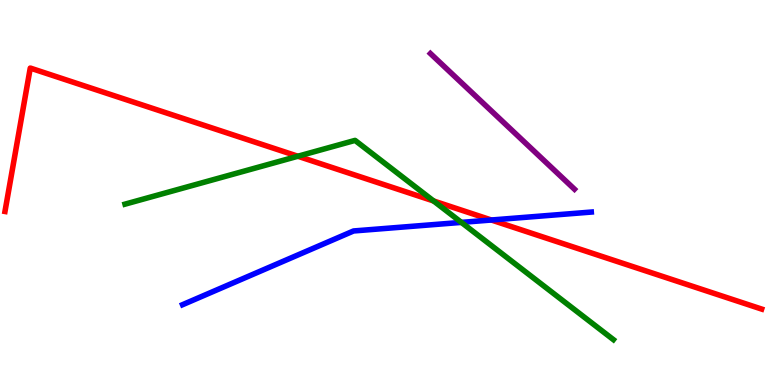[{'lines': ['blue', 'red'], 'intersections': [{'x': 6.34, 'y': 4.29}]}, {'lines': ['green', 'red'], 'intersections': [{'x': 3.84, 'y': 5.94}, {'x': 5.59, 'y': 4.78}]}, {'lines': ['purple', 'red'], 'intersections': []}, {'lines': ['blue', 'green'], 'intersections': [{'x': 5.95, 'y': 4.22}]}, {'lines': ['blue', 'purple'], 'intersections': []}, {'lines': ['green', 'purple'], 'intersections': []}]